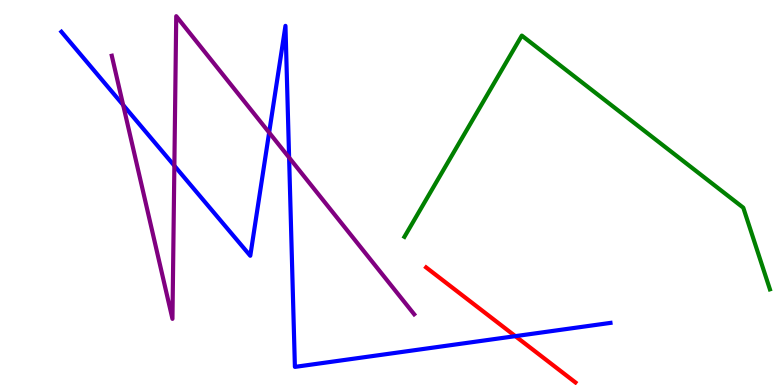[{'lines': ['blue', 'red'], 'intersections': [{'x': 6.65, 'y': 1.27}]}, {'lines': ['green', 'red'], 'intersections': []}, {'lines': ['purple', 'red'], 'intersections': []}, {'lines': ['blue', 'green'], 'intersections': []}, {'lines': ['blue', 'purple'], 'intersections': [{'x': 1.59, 'y': 7.27}, {'x': 2.25, 'y': 5.7}, {'x': 3.47, 'y': 6.56}, {'x': 3.73, 'y': 5.91}]}, {'lines': ['green', 'purple'], 'intersections': []}]